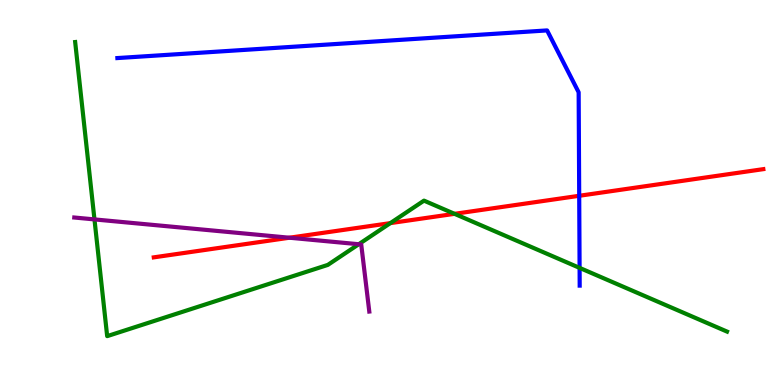[{'lines': ['blue', 'red'], 'intersections': [{'x': 7.47, 'y': 4.91}]}, {'lines': ['green', 'red'], 'intersections': [{'x': 5.04, 'y': 4.2}, {'x': 5.86, 'y': 4.45}]}, {'lines': ['purple', 'red'], 'intersections': [{'x': 3.73, 'y': 3.83}]}, {'lines': ['blue', 'green'], 'intersections': [{'x': 7.48, 'y': 3.04}]}, {'lines': ['blue', 'purple'], 'intersections': []}, {'lines': ['green', 'purple'], 'intersections': [{'x': 1.22, 'y': 4.3}, {'x': 4.63, 'y': 3.66}]}]